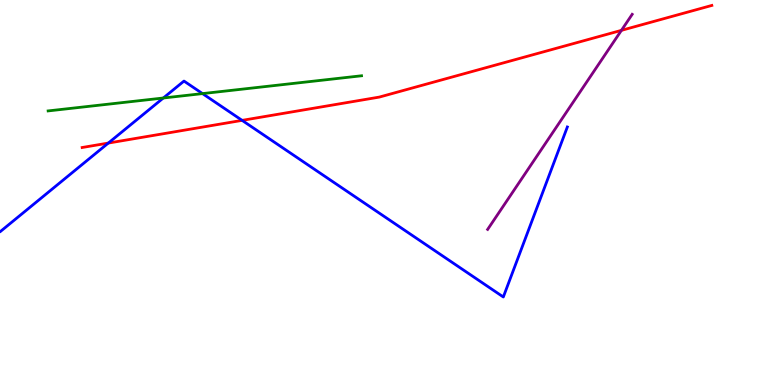[{'lines': ['blue', 'red'], 'intersections': [{'x': 1.4, 'y': 6.28}, {'x': 3.12, 'y': 6.87}]}, {'lines': ['green', 'red'], 'intersections': []}, {'lines': ['purple', 'red'], 'intersections': [{'x': 8.02, 'y': 9.21}]}, {'lines': ['blue', 'green'], 'intersections': [{'x': 2.11, 'y': 7.45}, {'x': 2.61, 'y': 7.57}]}, {'lines': ['blue', 'purple'], 'intersections': []}, {'lines': ['green', 'purple'], 'intersections': []}]